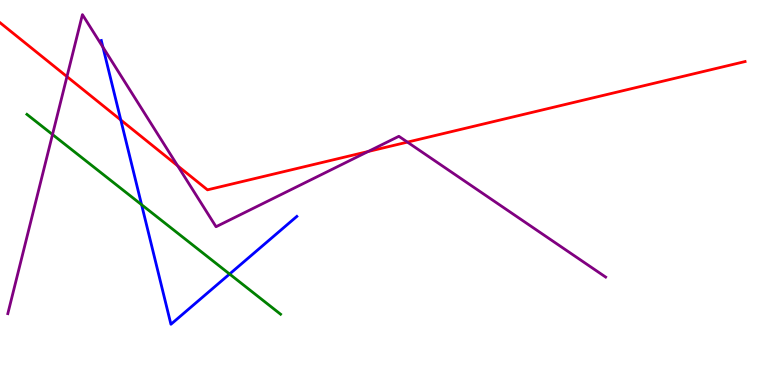[{'lines': ['blue', 'red'], 'intersections': [{'x': 1.56, 'y': 6.88}]}, {'lines': ['green', 'red'], 'intersections': []}, {'lines': ['purple', 'red'], 'intersections': [{'x': 0.864, 'y': 8.01}, {'x': 2.29, 'y': 5.69}, {'x': 4.75, 'y': 6.06}, {'x': 5.26, 'y': 6.31}]}, {'lines': ['blue', 'green'], 'intersections': [{'x': 1.83, 'y': 4.68}, {'x': 2.96, 'y': 2.88}]}, {'lines': ['blue', 'purple'], 'intersections': [{'x': 1.33, 'y': 8.77}]}, {'lines': ['green', 'purple'], 'intersections': [{'x': 0.678, 'y': 6.51}]}]